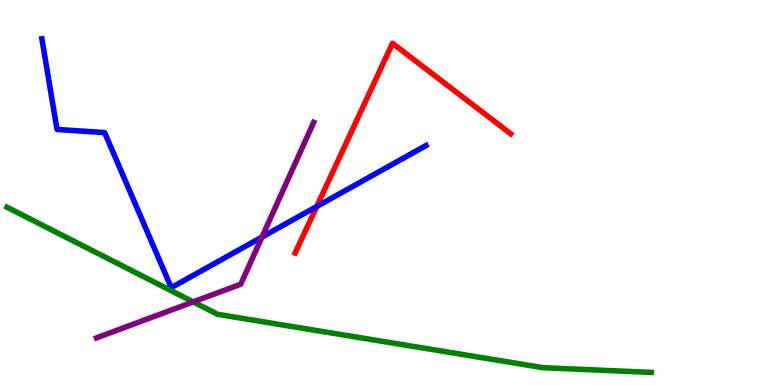[{'lines': ['blue', 'red'], 'intersections': [{'x': 4.09, 'y': 4.64}]}, {'lines': ['green', 'red'], 'intersections': []}, {'lines': ['purple', 'red'], 'intersections': []}, {'lines': ['blue', 'green'], 'intersections': []}, {'lines': ['blue', 'purple'], 'intersections': [{'x': 3.38, 'y': 3.84}]}, {'lines': ['green', 'purple'], 'intersections': [{'x': 2.49, 'y': 2.16}]}]